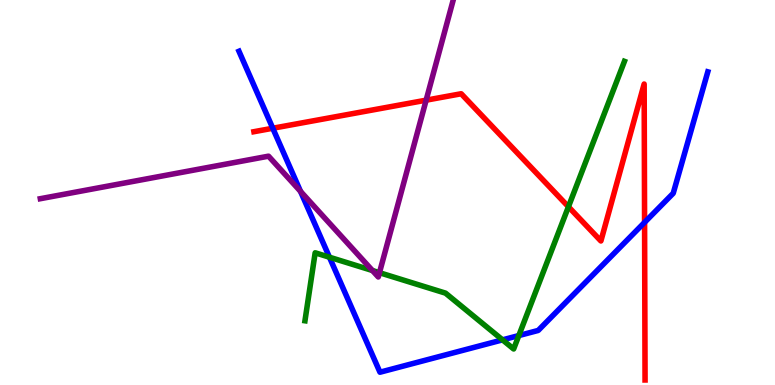[{'lines': ['blue', 'red'], 'intersections': [{'x': 3.52, 'y': 6.67}, {'x': 8.32, 'y': 4.22}]}, {'lines': ['green', 'red'], 'intersections': [{'x': 7.33, 'y': 4.63}]}, {'lines': ['purple', 'red'], 'intersections': [{'x': 5.5, 'y': 7.4}]}, {'lines': ['blue', 'green'], 'intersections': [{'x': 4.25, 'y': 3.32}, {'x': 6.48, 'y': 1.17}, {'x': 6.69, 'y': 1.28}]}, {'lines': ['blue', 'purple'], 'intersections': [{'x': 3.88, 'y': 5.03}]}, {'lines': ['green', 'purple'], 'intersections': [{'x': 4.81, 'y': 2.97}, {'x': 4.9, 'y': 2.92}]}]